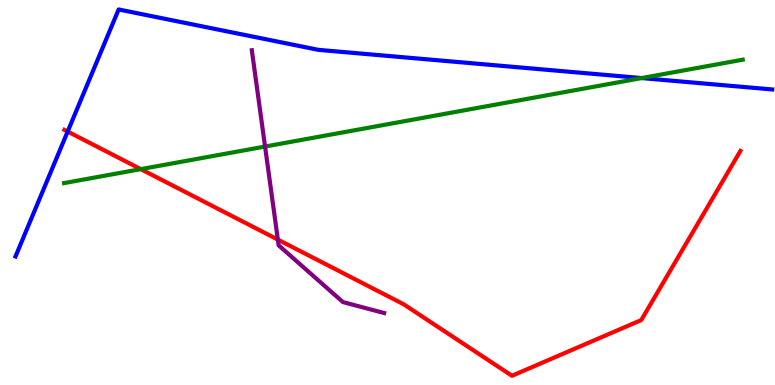[{'lines': ['blue', 'red'], 'intersections': [{'x': 0.873, 'y': 6.58}]}, {'lines': ['green', 'red'], 'intersections': [{'x': 1.82, 'y': 5.61}]}, {'lines': ['purple', 'red'], 'intersections': [{'x': 3.59, 'y': 3.78}]}, {'lines': ['blue', 'green'], 'intersections': [{'x': 8.28, 'y': 7.97}]}, {'lines': ['blue', 'purple'], 'intersections': []}, {'lines': ['green', 'purple'], 'intersections': [{'x': 3.42, 'y': 6.19}]}]